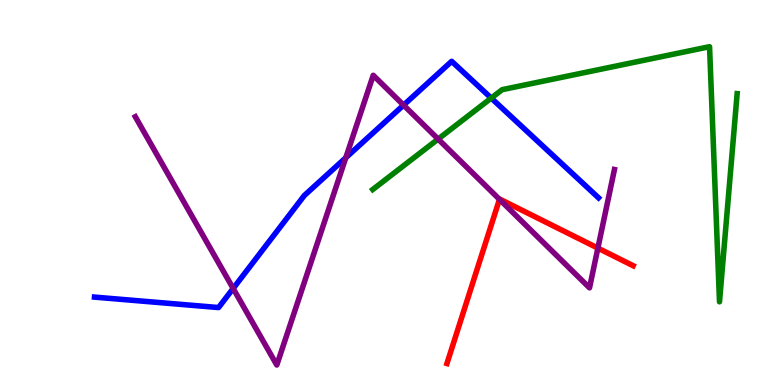[{'lines': ['blue', 'red'], 'intersections': []}, {'lines': ['green', 'red'], 'intersections': []}, {'lines': ['purple', 'red'], 'intersections': [{'x': 6.44, 'y': 4.82}, {'x': 7.71, 'y': 3.56}]}, {'lines': ['blue', 'green'], 'intersections': [{'x': 6.34, 'y': 7.45}]}, {'lines': ['blue', 'purple'], 'intersections': [{'x': 3.01, 'y': 2.51}, {'x': 4.46, 'y': 5.9}, {'x': 5.21, 'y': 7.27}]}, {'lines': ['green', 'purple'], 'intersections': [{'x': 5.65, 'y': 6.39}]}]